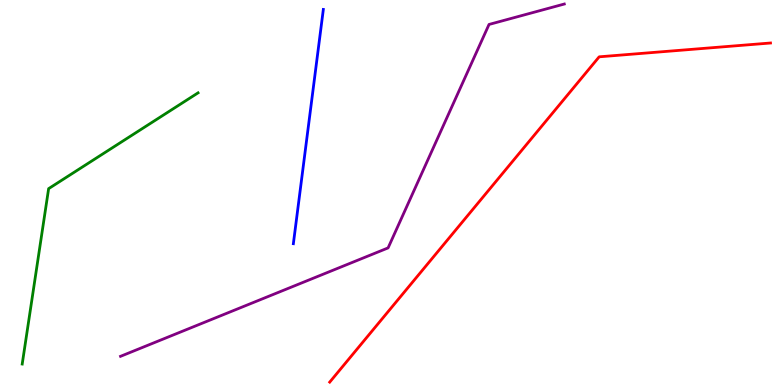[{'lines': ['blue', 'red'], 'intersections': []}, {'lines': ['green', 'red'], 'intersections': []}, {'lines': ['purple', 'red'], 'intersections': []}, {'lines': ['blue', 'green'], 'intersections': []}, {'lines': ['blue', 'purple'], 'intersections': []}, {'lines': ['green', 'purple'], 'intersections': []}]